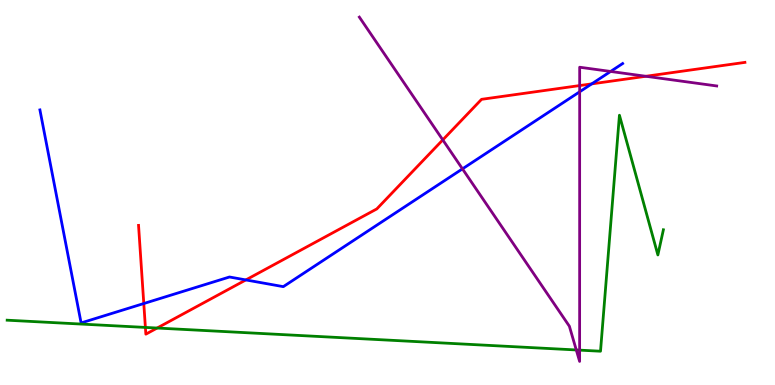[{'lines': ['blue', 'red'], 'intersections': [{'x': 1.86, 'y': 2.12}, {'x': 3.17, 'y': 2.73}, {'x': 7.64, 'y': 7.82}]}, {'lines': ['green', 'red'], 'intersections': [{'x': 1.88, 'y': 1.5}, {'x': 2.03, 'y': 1.48}]}, {'lines': ['purple', 'red'], 'intersections': [{'x': 5.71, 'y': 6.37}, {'x': 7.48, 'y': 7.78}, {'x': 8.33, 'y': 8.02}]}, {'lines': ['blue', 'green'], 'intersections': []}, {'lines': ['blue', 'purple'], 'intersections': [{'x': 5.97, 'y': 5.61}, {'x': 7.48, 'y': 7.62}, {'x': 7.88, 'y': 8.14}]}, {'lines': ['green', 'purple'], 'intersections': [{'x': 7.44, 'y': 0.91}, {'x': 7.48, 'y': 0.906}]}]